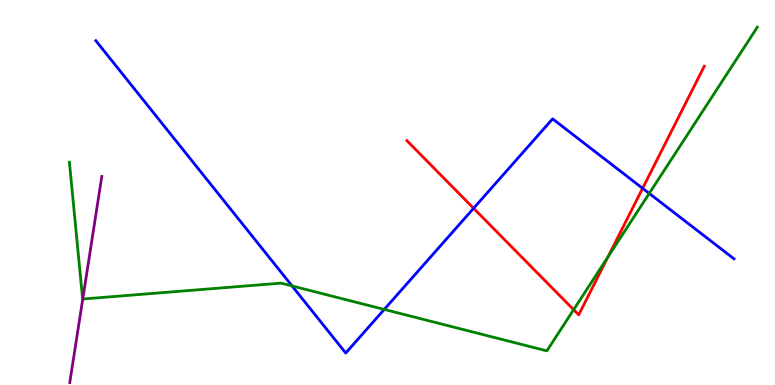[{'lines': ['blue', 'red'], 'intersections': [{'x': 6.11, 'y': 4.59}, {'x': 8.29, 'y': 5.11}]}, {'lines': ['green', 'red'], 'intersections': [{'x': 7.4, 'y': 1.96}, {'x': 7.84, 'y': 3.33}]}, {'lines': ['purple', 'red'], 'intersections': []}, {'lines': ['blue', 'green'], 'intersections': [{'x': 3.77, 'y': 2.57}, {'x': 4.96, 'y': 1.96}, {'x': 8.38, 'y': 4.98}]}, {'lines': ['blue', 'purple'], 'intersections': []}, {'lines': ['green', 'purple'], 'intersections': [{'x': 1.07, 'y': 2.23}]}]